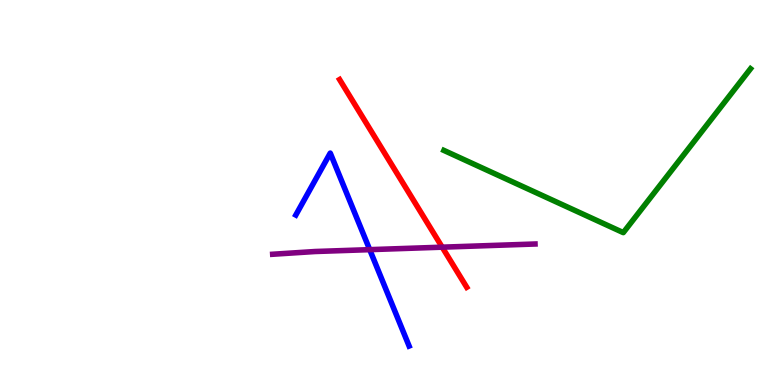[{'lines': ['blue', 'red'], 'intersections': []}, {'lines': ['green', 'red'], 'intersections': []}, {'lines': ['purple', 'red'], 'intersections': [{'x': 5.71, 'y': 3.58}]}, {'lines': ['blue', 'green'], 'intersections': []}, {'lines': ['blue', 'purple'], 'intersections': [{'x': 4.77, 'y': 3.52}]}, {'lines': ['green', 'purple'], 'intersections': []}]